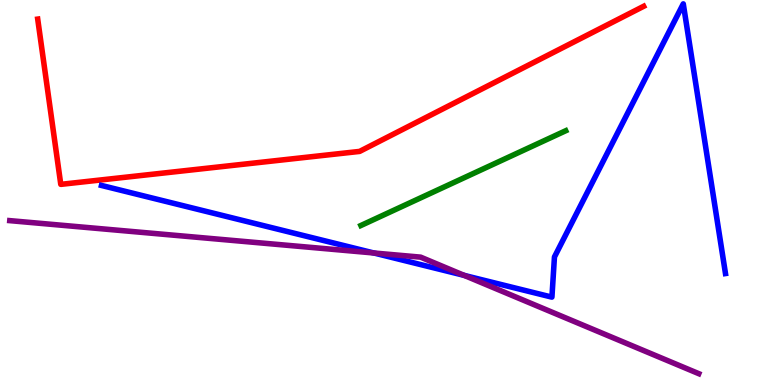[{'lines': ['blue', 'red'], 'intersections': []}, {'lines': ['green', 'red'], 'intersections': []}, {'lines': ['purple', 'red'], 'intersections': []}, {'lines': ['blue', 'green'], 'intersections': []}, {'lines': ['blue', 'purple'], 'intersections': [{'x': 4.82, 'y': 3.43}, {'x': 5.99, 'y': 2.85}]}, {'lines': ['green', 'purple'], 'intersections': []}]